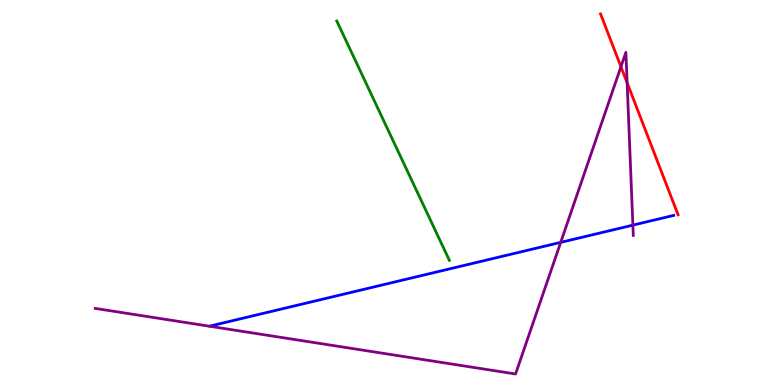[{'lines': ['blue', 'red'], 'intersections': []}, {'lines': ['green', 'red'], 'intersections': []}, {'lines': ['purple', 'red'], 'intersections': [{'x': 8.01, 'y': 8.27}, {'x': 8.09, 'y': 7.85}]}, {'lines': ['blue', 'green'], 'intersections': []}, {'lines': ['blue', 'purple'], 'intersections': [{'x': 7.23, 'y': 3.7}, {'x': 8.17, 'y': 4.15}]}, {'lines': ['green', 'purple'], 'intersections': []}]